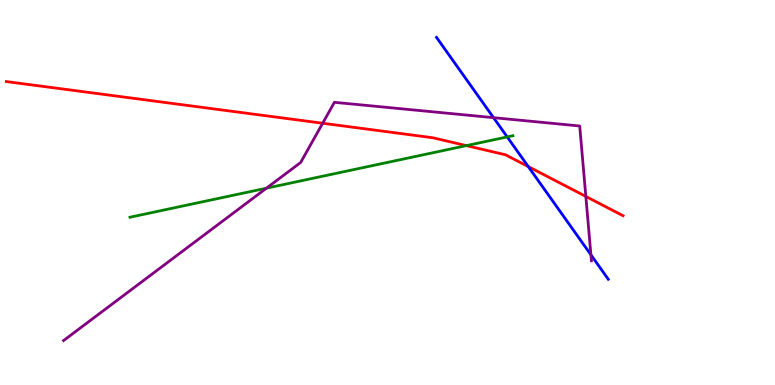[{'lines': ['blue', 'red'], 'intersections': [{'x': 6.82, 'y': 5.67}]}, {'lines': ['green', 'red'], 'intersections': [{'x': 6.02, 'y': 6.22}]}, {'lines': ['purple', 'red'], 'intersections': [{'x': 4.16, 'y': 6.8}, {'x': 7.56, 'y': 4.9}]}, {'lines': ['blue', 'green'], 'intersections': [{'x': 6.54, 'y': 6.44}]}, {'lines': ['blue', 'purple'], 'intersections': [{'x': 6.37, 'y': 6.94}, {'x': 7.62, 'y': 3.38}]}, {'lines': ['green', 'purple'], 'intersections': [{'x': 3.44, 'y': 5.11}]}]